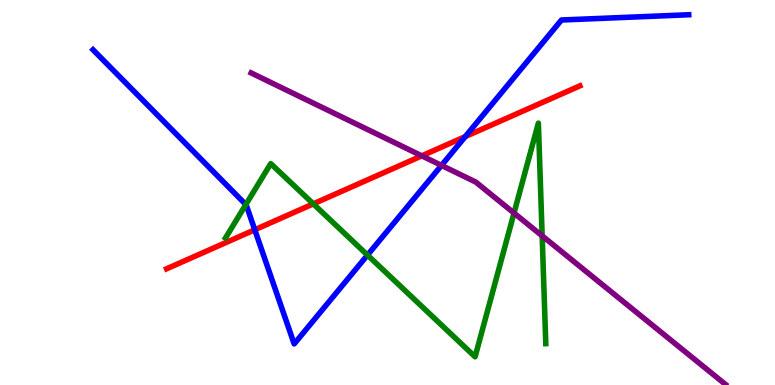[{'lines': ['blue', 'red'], 'intersections': [{'x': 3.29, 'y': 4.03}, {'x': 6.0, 'y': 6.45}]}, {'lines': ['green', 'red'], 'intersections': [{'x': 4.04, 'y': 4.7}]}, {'lines': ['purple', 'red'], 'intersections': [{'x': 5.44, 'y': 5.95}]}, {'lines': ['blue', 'green'], 'intersections': [{'x': 3.17, 'y': 4.69}, {'x': 4.74, 'y': 3.37}]}, {'lines': ['blue', 'purple'], 'intersections': [{'x': 5.7, 'y': 5.7}]}, {'lines': ['green', 'purple'], 'intersections': [{'x': 6.63, 'y': 4.47}, {'x': 7.0, 'y': 3.87}]}]